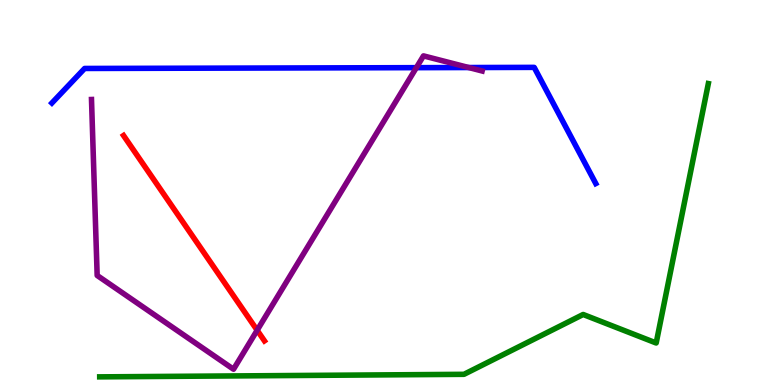[{'lines': ['blue', 'red'], 'intersections': []}, {'lines': ['green', 'red'], 'intersections': []}, {'lines': ['purple', 'red'], 'intersections': [{'x': 3.32, 'y': 1.42}]}, {'lines': ['blue', 'green'], 'intersections': []}, {'lines': ['blue', 'purple'], 'intersections': [{'x': 5.37, 'y': 8.24}, {'x': 6.05, 'y': 8.25}]}, {'lines': ['green', 'purple'], 'intersections': []}]